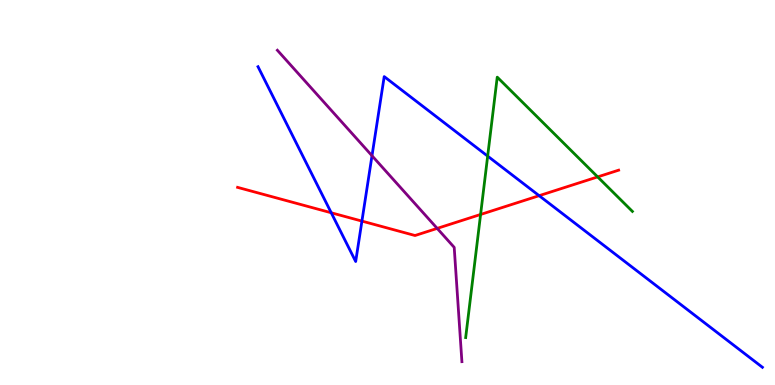[{'lines': ['blue', 'red'], 'intersections': [{'x': 4.27, 'y': 4.47}, {'x': 4.67, 'y': 4.26}, {'x': 6.96, 'y': 4.92}]}, {'lines': ['green', 'red'], 'intersections': [{'x': 6.2, 'y': 4.43}, {'x': 7.71, 'y': 5.41}]}, {'lines': ['purple', 'red'], 'intersections': [{'x': 5.64, 'y': 4.07}]}, {'lines': ['blue', 'green'], 'intersections': [{'x': 6.29, 'y': 5.95}]}, {'lines': ['blue', 'purple'], 'intersections': [{'x': 4.8, 'y': 5.95}]}, {'lines': ['green', 'purple'], 'intersections': []}]